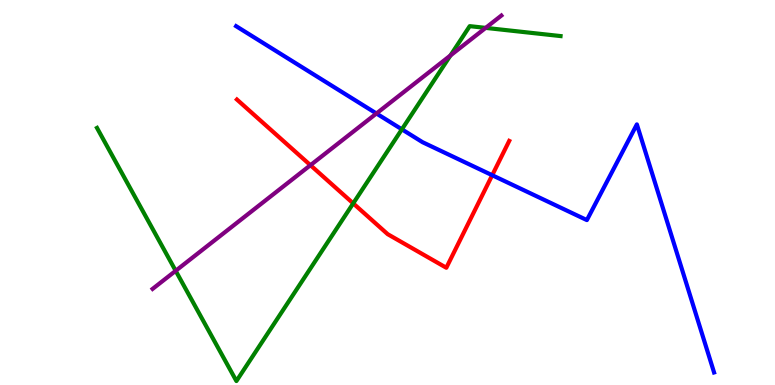[{'lines': ['blue', 'red'], 'intersections': [{'x': 6.35, 'y': 5.45}]}, {'lines': ['green', 'red'], 'intersections': [{'x': 4.56, 'y': 4.72}]}, {'lines': ['purple', 'red'], 'intersections': [{'x': 4.01, 'y': 5.71}]}, {'lines': ['blue', 'green'], 'intersections': [{'x': 5.19, 'y': 6.64}]}, {'lines': ['blue', 'purple'], 'intersections': [{'x': 4.86, 'y': 7.05}]}, {'lines': ['green', 'purple'], 'intersections': [{'x': 2.27, 'y': 2.97}, {'x': 5.81, 'y': 8.56}, {'x': 6.27, 'y': 9.28}]}]